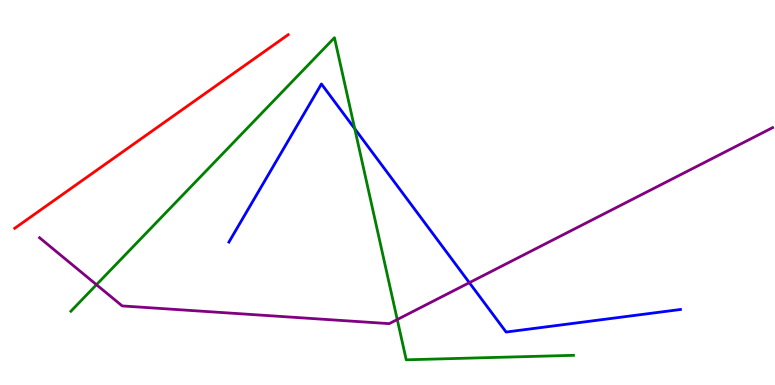[{'lines': ['blue', 'red'], 'intersections': []}, {'lines': ['green', 'red'], 'intersections': []}, {'lines': ['purple', 'red'], 'intersections': []}, {'lines': ['blue', 'green'], 'intersections': [{'x': 4.58, 'y': 6.66}]}, {'lines': ['blue', 'purple'], 'intersections': [{'x': 6.06, 'y': 2.66}]}, {'lines': ['green', 'purple'], 'intersections': [{'x': 1.24, 'y': 2.61}, {'x': 5.13, 'y': 1.7}]}]